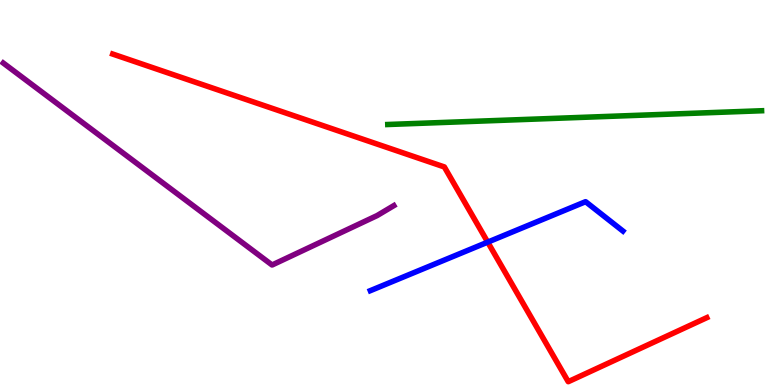[{'lines': ['blue', 'red'], 'intersections': [{'x': 6.29, 'y': 3.71}]}, {'lines': ['green', 'red'], 'intersections': []}, {'lines': ['purple', 'red'], 'intersections': []}, {'lines': ['blue', 'green'], 'intersections': []}, {'lines': ['blue', 'purple'], 'intersections': []}, {'lines': ['green', 'purple'], 'intersections': []}]